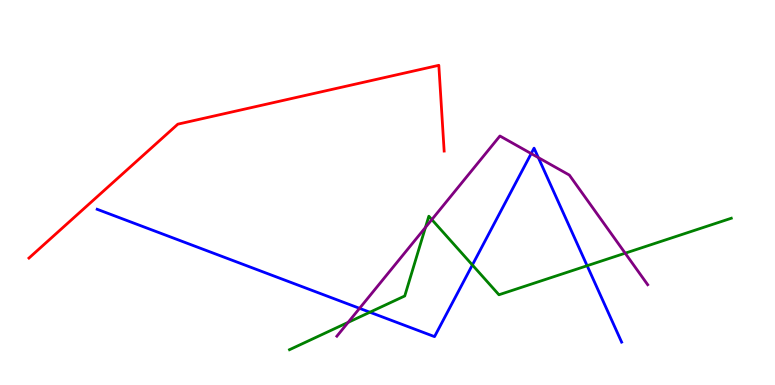[{'lines': ['blue', 'red'], 'intersections': []}, {'lines': ['green', 'red'], 'intersections': []}, {'lines': ['purple', 'red'], 'intersections': []}, {'lines': ['blue', 'green'], 'intersections': [{'x': 4.77, 'y': 1.89}, {'x': 6.1, 'y': 3.12}, {'x': 7.58, 'y': 3.1}]}, {'lines': ['blue', 'purple'], 'intersections': [{'x': 4.64, 'y': 1.99}, {'x': 6.85, 'y': 6.01}, {'x': 6.95, 'y': 5.91}]}, {'lines': ['green', 'purple'], 'intersections': [{'x': 4.49, 'y': 1.63}, {'x': 5.49, 'y': 4.09}, {'x': 5.57, 'y': 4.3}, {'x': 8.07, 'y': 3.42}]}]